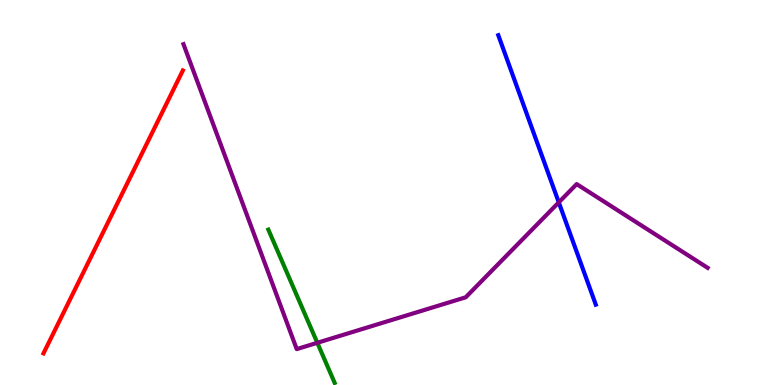[{'lines': ['blue', 'red'], 'intersections': []}, {'lines': ['green', 'red'], 'intersections': []}, {'lines': ['purple', 'red'], 'intersections': []}, {'lines': ['blue', 'green'], 'intersections': []}, {'lines': ['blue', 'purple'], 'intersections': [{'x': 7.21, 'y': 4.74}]}, {'lines': ['green', 'purple'], 'intersections': [{'x': 4.09, 'y': 1.1}]}]